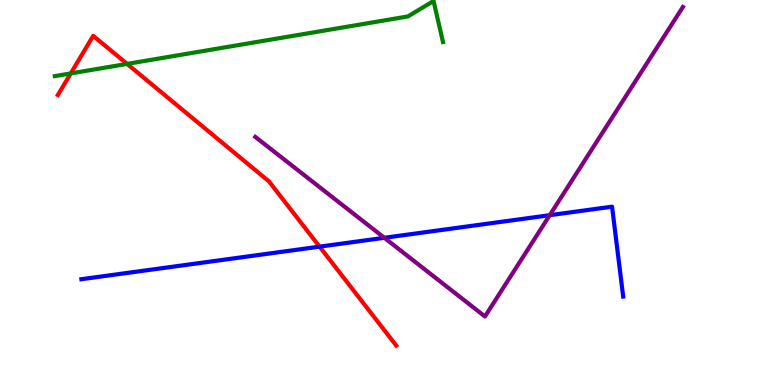[{'lines': ['blue', 'red'], 'intersections': [{'x': 4.12, 'y': 3.59}]}, {'lines': ['green', 'red'], 'intersections': [{'x': 0.913, 'y': 8.09}, {'x': 1.64, 'y': 8.34}]}, {'lines': ['purple', 'red'], 'intersections': []}, {'lines': ['blue', 'green'], 'intersections': []}, {'lines': ['blue', 'purple'], 'intersections': [{'x': 4.96, 'y': 3.82}, {'x': 7.09, 'y': 4.41}]}, {'lines': ['green', 'purple'], 'intersections': []}]